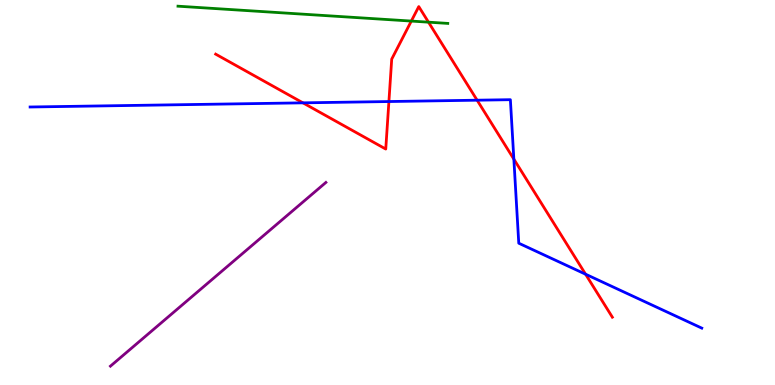[{'lines': ['blue', 'red'], 'intersections': [{'x': 3.91, 'y': 7.33}, {'x': 5.02, 'y': 7.36}, {'x': 6.16, 'y': 7.4}, {'x': 6.63, 'y': 5.87}, {'x': 7.56, 'y': 2.88}]}, {'lines': ['green', 'red'], 'intersections': [{'x': 5.31, 'y': 9.45}, {'x': 5.53, 'y': 9.42}]}, {'lines': ['purple', 'red'], 'intersections': []}, {'lines': ['blue', 'green'], 'intersections': []}, {'lines': ['blue', 'purple'], 'intersections': []}, {'lines': ['green', 'purple'], 'intersections': []}]